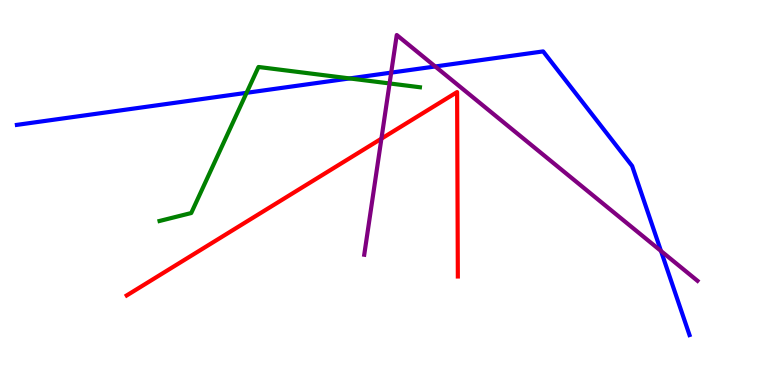[{'lines': ['blue', 'red'], 'intersections': []}, {'lines': ['green', 'red'], 'intersections': []}, {'lines': ['purple', 'red'], 'intersections': [{'x': 4.92, 'y': 6.4}]}, {'lines': ['blue', 'green'], 'intersections': [{'x': 3.18, 'y': 7.59}, {'x': 4.51, 'y': 7.96}]}, {'lines': ['blue', 'purple'], 'intersections': [{'x': 5.05, 'y': 8.11}, {'x': 5.62, 'y': 8.27}, {'x': 8.53, 'y': 3.48}]}, {'lines': ['green', 'purple'], 'intersections': [{'x': 5.03, 'y': 7.83}]}]